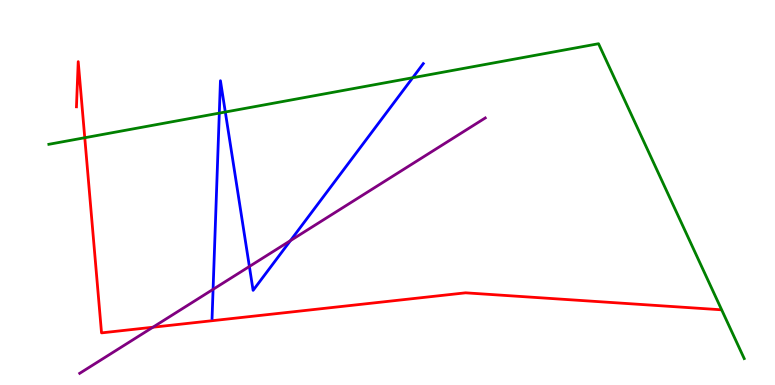[{'lines': ['blue', 'red'], 'intersections': []}, {'lines': ['green', 'red'], 'intersections': [{'x': 1.09, 'y': 6.42}]}, {'lines': ['purple', 'red'], 'intersections': [{'x': 1.97, 'y': 1.5}]}, {'lines': ['blue', 'green'], 'intersections': [{'x': 2.83, 'y': 7.06}, {'x': 2.91, 'y': 7.09}, {'x': 5.33, 'y': 7.98}]}, {'lines': ['blue', 'purple'], 'intersections': [{'x': 2.75, 'y': 2.48}, {'x': 3.22, 'y': 3.08}, {'x': 3.75, 'y': 3.75}]}, {'lines': ['green', 'purple'], 'intersections': []}]